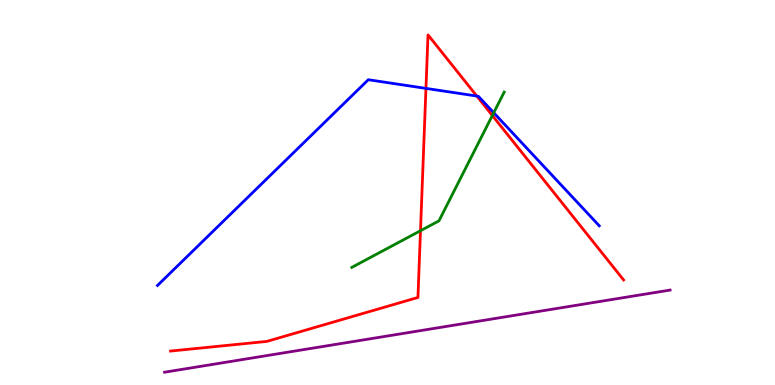[{'lines': ['blue', 'red'], 'intersections': [{'x': 5.5, 'y': 7.7}, {'x': 6.15, 'y': 7.51}]}, {'lines': ['green', 'red'], 'intersections': [{'x': 5.43, 'y': 4.01}, {'x': 6.35, 'y': 7.0}]}, {'lines': ['purple', 'red'], 'intersections': []}, {'lines': ['blue', 'green'], 'intersections': [{'x': 6.37, 'y': 7.07}]}, {'lines': ['blue', 'purple'], 'intersections': []}, {'lines': ['green', 'purple'], 'intersections': []}]